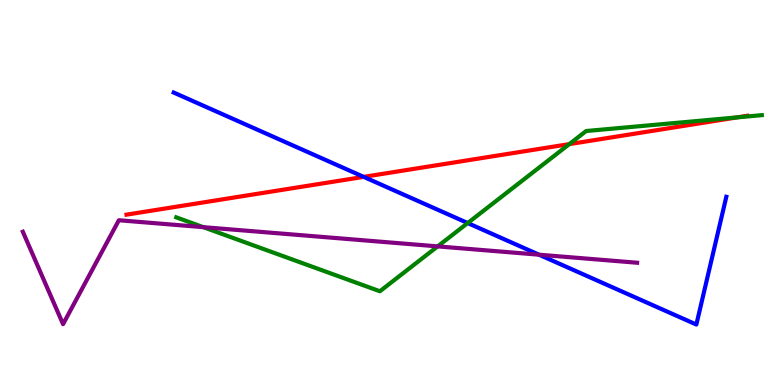[{'lines': ['blue', 'red'], 'intersections': [{'x': 4.69, 'y': 5.41}]}, {'lines': ['green', 'red'], 'intersections': [{'x': 7.35, 'y': 6.26}, {'x': 9.51, 'y': 6.95}]}, {'lines': ['purple', 'red'], 'intersections': []}, {'lines': ['blue', 'green'], 'intersections': [{'x': 6.03, 'y': 4.21}]}, {'lines': ['blue', 'purple'], 'intersections': [{'x': 6.95, 'y': 3.38}]}, {'lines': ['green', 'purple'], 'intersections': [{'x': 2.62, 'y': 4.1}, {'x': 5.65, 'y': 3.6}]}]